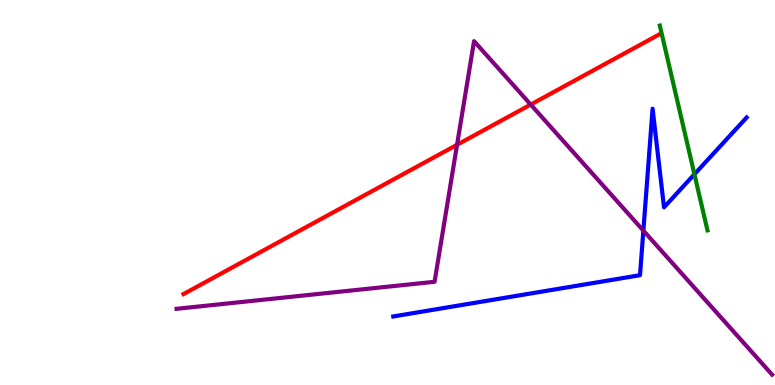[{'lines': ['blue', 'red'], 'intersections': []}, {'lines': ['green', 'red'], 'intersections': []}, {'lines': ['purple', 'red'], 'intersections': [{'x': 5.9, 'y': 6.24}, {'x': 6.85, 'y': 7.28}]}, {'lines': ['blue', 'green'], 'intersections': [{'x': 8.96, 'y': 5.47}]}, {'lines': ['blue', 'purple'], 'intersections': [{'x': 8.3, 'y': 4.01}]}, {'lines': ['green', 'purple'], 'intersections': []}]